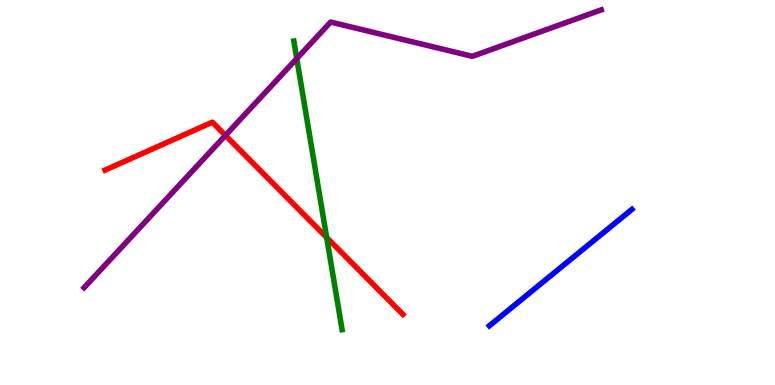[{'lines': ['blue', 'red'], 'intersections': []}, {'lines': ['green', 'red'], 'intersections': [{'x': 4.22, 'y': 3.83}]}, {'lines': ['purple', 'red'], 'intersections': [{'x': 2.91, 'y': 6.48}]}, {'lines': ['blue', 'green'], 'intersections': []}, {'lines': ['blue', 'purple'], 'intersections': []}, {'lines': ['green', 'purple'], 'intersections': [{'x': 3.83, 'y': 8.48}]}]